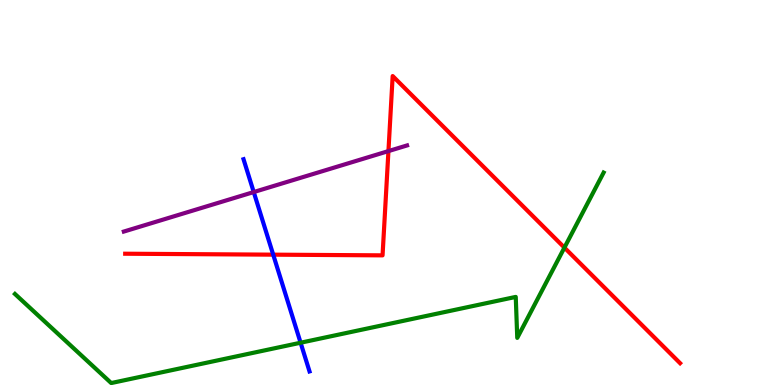[{'lines': ['blue', 'red'], 'intersections': [{'x': 3.53, 'y': 3.39}]}, {'lines': ['green', 'red'], 'intersections': [{'x': 7.28, 'y': 3.57}]}, {'lines': ['purple', 'red'], 'intersections': [{'x': 5.01, 'y': 6.08}]}, {'lines': ['blue', 'green'], 'intersections': [{'x': 3.88, 'y': 1.1}]}, {'lines': ['blue', 'purple'], 'intersections': [{'x': 3.27, 'y': 5.01}]}, {'lines': ['green', 'purple'], 'intersections': []}]